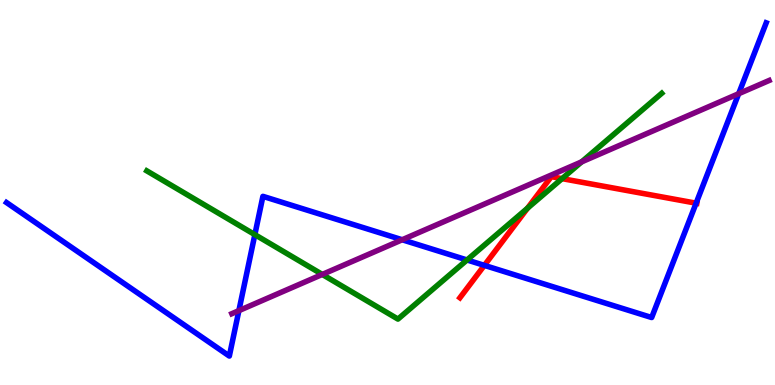[{'lines': ['blue', 'red'], 'intersections': [{'x': 6.25, 'y': 3.11}, {'x': 8.98, 'y': 4.72}]}, {'lines': ['green', 'red'], 'intersections': [{'x': 6.81, 'y': 4.59}, {'x': 7.25, 'y': 5.36}]}, {'lines': ['purple', 'red'], 'intersections': []}, {'lines': ['blue', 'green'], 'intersections': [{'x': 3.29, 'y': 3.91}, {'x': 6.03, 'y': 3.25}]}, {'lines': ['blue', 'purple'], 'intersections': [{'x': 3.08, 'y': 1.93}, {'x': 5.19, 'y': 3.77}, {'x': 9.53, 'y': 7.57}]}, {'lines': ['green', 'purple'], 'intersections': [{'x': 4.16, 'y': 2.87}, {'x': 7.5, 'y': 5.8}]}]